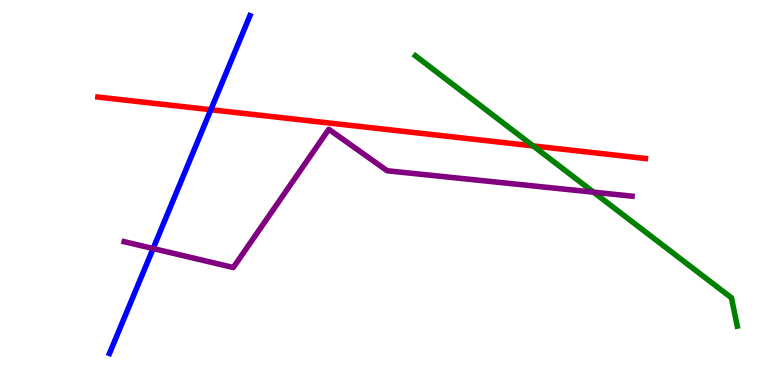[{'lines': ['blue', 'red'], 'intersections': [{'x': 2.72, 'y': 7.15}]}, {'lines': ['green', 'red'], 'intersections': [{'x': 6.88, 'y': 6.21}]}, {'lines': ['purple', 'red'], 'intersections': []}, {'lines': ['blue', 'green'], 'intersections': []}, {'lines': ['blue', 'purple'], 'intersections': [{'x': 1.98, 'y': 3.54}]}, {'lines': ['green', 'purple'], 'intersections': [{'x': 7.66, 'y': 5.01}]}]